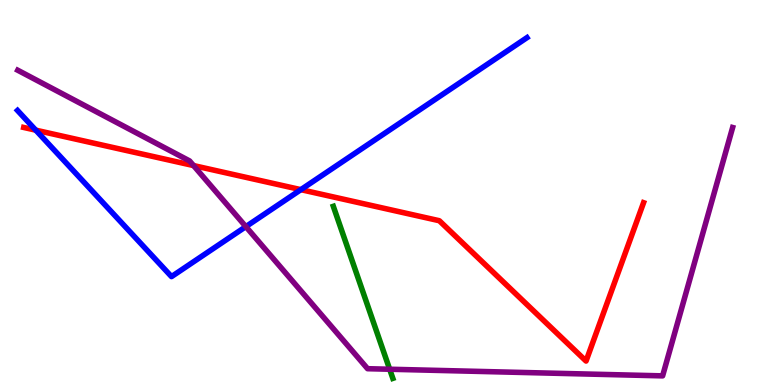[{'lines': ['blue', 'red'], 'intersections': [{'x': 0.462, 'y': 6.62}, {'x': 3.88, 'y': 5.07}]}, {'lines': ['green', 'red'], 'intersections': []}, {'lines': ['purple', 'red'], 'intersections': [{'x': 2.5, 'y': 5.7}]}, {'lines': ['blue', 'green'], 'intersections': []}, {'lines': ['blue', 'purple'], 'intersections': [{'x': 3.17, 'y': 4.11}]}, {'lines': ['green', 'purple'], 'intersections': [{'x': 5.03, 'y': 0.409}]}]